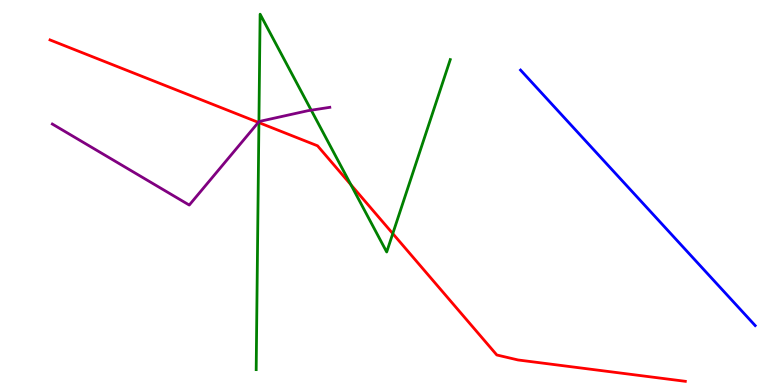[{'lines': ['blue', 'red'], 'intersections': []}, {'lines': ['green', 'red'], 'intersections': [{'x': 3.34, 'y': 6.82}, {'x': 4.53, 'y': 5.2}, {'x': 5.07, 'y': 3.93}]}, {'lines': ['purple', 'red'], 'intersections': [{'x': 3.33, 'y': 6.82}]}, {'lines': ['blue', 'green'], 'intersections': []}, {'lines': ['blue', 'purple'], 'intersections': []}, {'lines': ['green', 'purple'], 'intersections': [{'x': 3.34, 'y': 6.84}, {'x': 4.02, 'y': 7.14}]}]